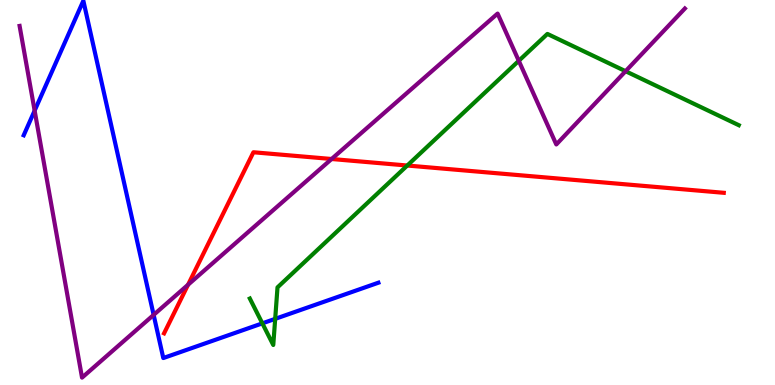[{'lines': ['blue', 'red'], 'intersections': []}, {'lines': ['green', 'red'], 'intersections': [{'x': 5.26, 'y': 5.7}]}, {'lines': ['purple', 'red'], 'intersections': [{'x': 2.43, 'y': 2.6}, {'x': 4.28, 'y': 5.87}]}, {'lines': ['blue', 'green'], 'intersections': [{'x': 3.39, 'y': 1.6}, {'x': 3.55, 'y': 1.72}]}, {'lines': ['blue', 'purple'], 'intersections': [{'x': 0.447, 'y': 7.13}, {'x': 1.98, 'y': 1.82}]}, {'lines': ['green', 'purple'], 'intersections': [{'x': 6.69, 'y': 8.42}, {'x': 8.07, 'y': 8.15}]}]